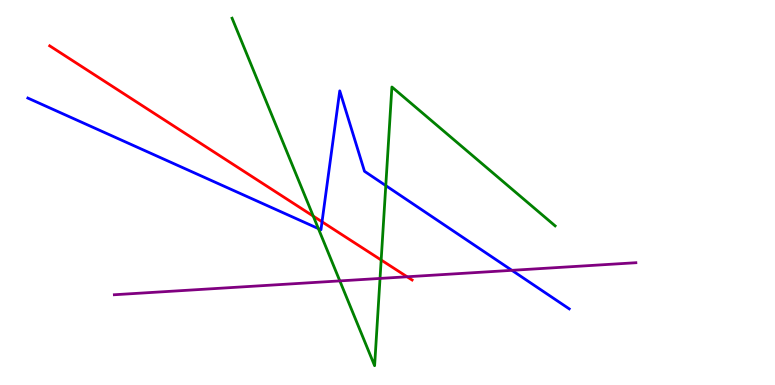[{'lines': ['blue', 'red'], 'intersections': [{'x': 4.16, 'y': 4.24}]}, {'lines': ['green', 'red'], 'intersections': [{'x': 4.04, 'y': 4.39}, {'x': 4.92, 'y': 3.25}]}, {'lines': ['purple', 'red'], 'intersections': [{'x': 5.25, 'y': 2.81}]}, {'lines': ['blue', 'green'], 'intersections': [{'x': 4.11, 'y': 4.06}, {'x': 4.98, 'y': 5.18}]}, {'lines': ['blue', 'purple'], 'intersections': [{'x': 6.61, 'y': 2.98}]}, {'lines': ['green', 'purple'], 'intersections': [{'x': 4.38, 'y': 2.7}, {'x': 4.9, 'y': 2.77}]}]